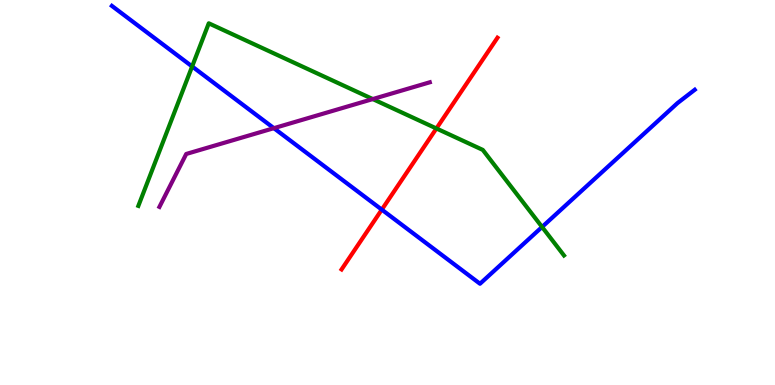[{'lines': ['blue', 'red'], 'intersections': [{'x': 4.93, 'y': 4.55}]}, {'lines': ['green', 'red'], 'intersections': [{'x': 5.63, 'y': 6.66}]}, {'lines': ['purple', 'red'], 'intersections': []}, {'lines': ['blue', 'green'], 'intersections': [{'x': 2.48, 'y': 8.27}, {'x': 6.99, 'y': 4.1}]}, {'lines': ['blue', 'purple'], 'intersections': [{'x': 3.53, 'y': 6.67}]}, {'lines': ['green', 'purple'], 'intersections': [{'x': 4.81, 'y': 7.43}]}]